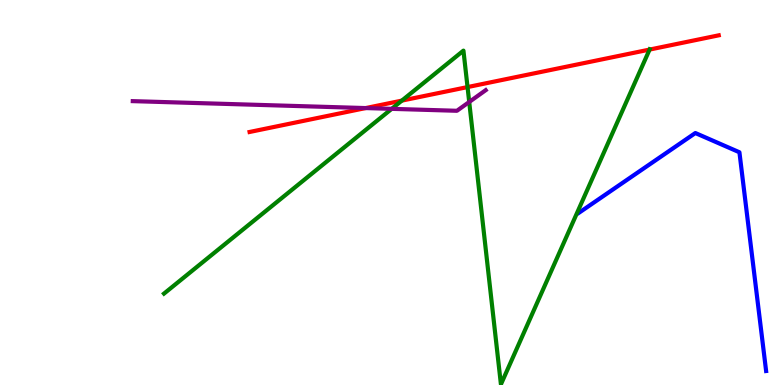[{'lines': ['blue', 'red'], 'intersections': []}, {'lines': ['green', 'red'], 'intersections': [{'x': 5.19, 'y': 7.39}, {'x': 6.03, 'y': 7.74}, {'x': 8.38, 'y': 8.71}]}, {'lines': ['purple', 'red'], 'intersections': [{'x': 4.72, 'y': 7.19}]}, {'lines': ['blue', 'green'], 'intersections': []}, {'lines': ['blue', 'purple'], 'intersections': []}, {'lines': ['green', 'purple'], 'intersections': [{'x': 5.05, 'y': 7.17}, {'x': 6.05, 'y': 7.35}]}]